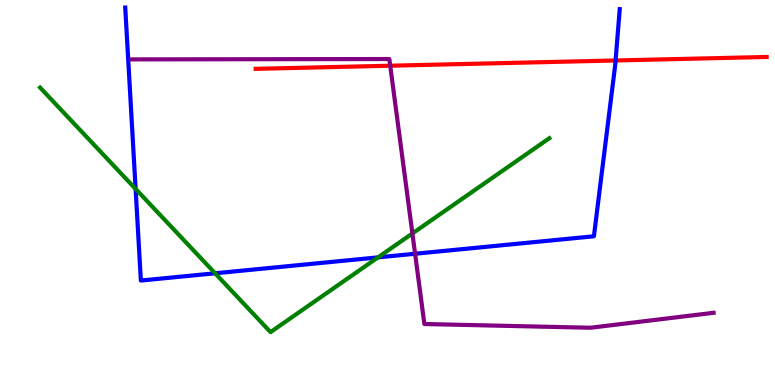[{'lines': ['blue', 'red'], 'intersections': [{'x': 7.94, 'y': 8.43}]}, {'lines': ['green', 'red'], 'intersections': []}, {'lines': ['purple', 'red'], 'intersections': [{'x': 5.04, 'y': 8.29}]}, {'lines': ['blue', 'green'], 'intersections': [{'x': 1.75, 'y': 5.09}, {'x': 2.78, 'y': 2.9}, {'x': 4.88, 'y': 3.31}]}, {'lines': ['blue', 'purple'], 'intersections': [{'x': 5.36, 'y': 3.41}]}, {'lines': ['green', 'purple'], 'intersections': [{'x': 5.32, 'y': 3.94}]}]